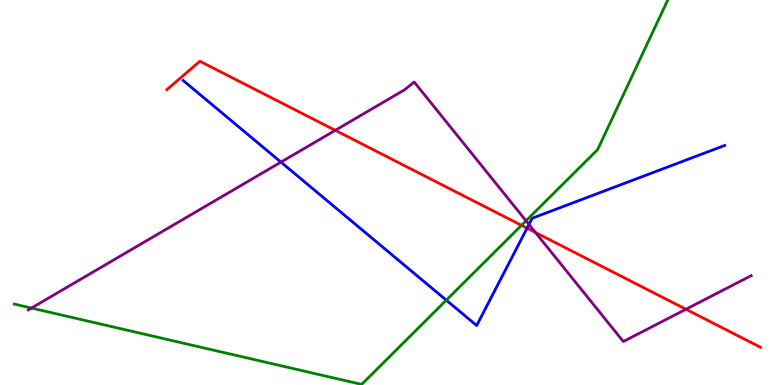[{'lines': ['blue', 'red'], 'intersections': [{'x': 6.8, 'y': 4.07}]}, {'lines': ['green', 'red'], 'intersections': [{'x': 6.73, 'y': 4.15}]}, {'lines': ['purple', 'red'], 'intersections': [{'x': 4.33, 'y': 6.62}, {'x': 6.91, 'y': 3.96}, {'x': 8.85, 'y': 1.97}]}, {'lines': ['blue', 'green'], 'intersections': [{'x': 5.76, 'y': 2.2}]}, {'lines': ['blue', 'purple'], 'intersections': [{'x': 3.62, 'y': 5.79}, {'x': 6.83, 'y': 4.17}]}, {'lines': ['green', 'purple'], 'intersections': [{'x': 0.406, 'y': 2.0}, {'x': 6.79, 'y': 4.26}]}]